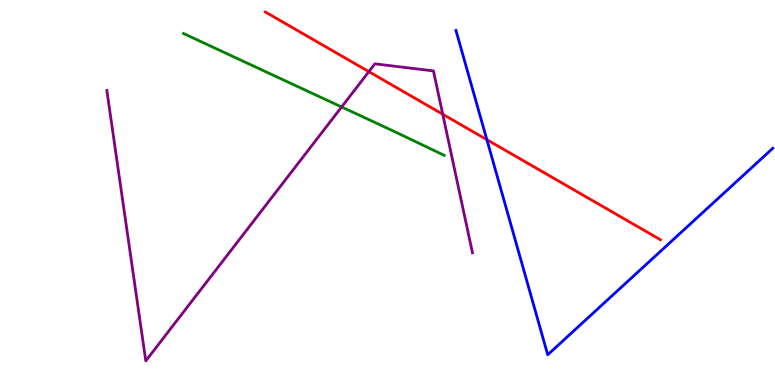[{'lines': ['blue', 'red'], 'intersections': [{'x': 6.28, 'y': 6.37}]}, {'lines': ['green', 'red'], 'intersections': []}, {'lines': ['purple', 'red'], 'intersections': [{'x': 4.76, 'y': 8.14}, {'x': 5.71, 'y': 7.03}]}, {'lines': ['blue', 'green'], 'intersections': []}, {'lines': ['blue', 'purple'], 'intersections': []}, {'lines': ['green', 'purple'], 'intersections': [{'x': 4.41, 'y': 7.22}]}]